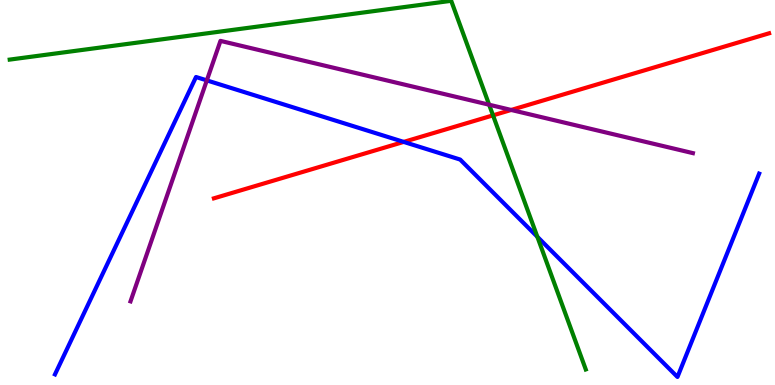[{'lines': ['blue', 'red'], 'intersections': [{'x': 5.21, 'y': 6.31}]}, {'lines': ['green', 'red'], 'intersections': [{'x': 6.36, 'y': 7.0}]}, {'lines': ['purple', 'red'], 'intersections': [{'x': 6.6, 'y': 7.14}]}, {'lines': ['blue', 'green'], 'intersections': [{'x': 6.93, 'y': 3.85}]}, {'lines': ['blue', 'purple'], 'intersections': [{'x': 2.67, 'y': 7.91}]}, {'lines': ['green', 'purple'], 'intersections': [{'x': 6.31, 'y': 7.28}]}]